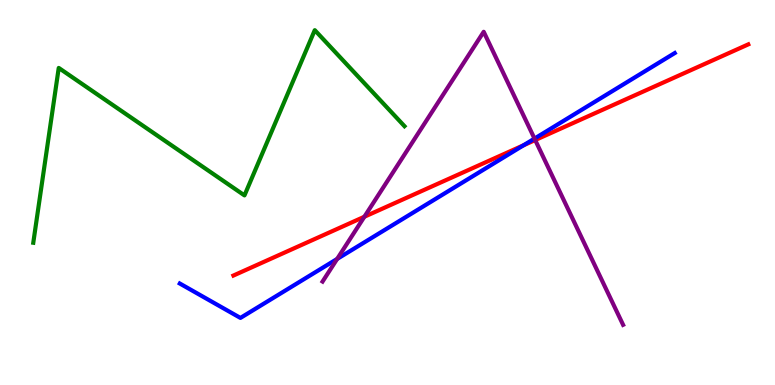[{'lines': ['blue', 'red'], 'intersections': [{'x': 6.75, 'y': 6.23}]}, {'lines': ['green', 'red'], 'intersections': []}, {'lines': ['purple', 'red'], 'intersections': [{'x': 4.7, 'y': 4.37}, {'x': 6.91, 'y': 6.36}]}, {'lines': ['blue', 'green'], 'intersections': []}, {'lines': ['blue', 'purple'], 'intersections': [{'x': 4.35, 'y': 3.27}, {'x': 6.9, 'y': 6.4}]}, {'lines': ['green', 'purple'], 'intersections': []}]